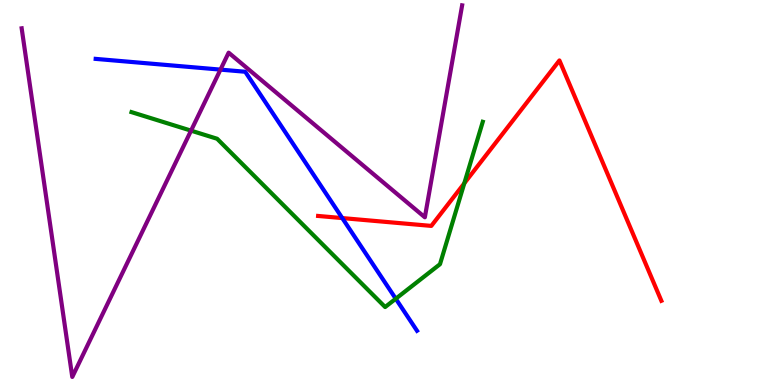[{'lines': ['blue', 'red'], 'intersections': [{'x': 4.42, 'y': 4.34}]}, {'lines': ['green', 'red'], 'intersections': [{'x': 5.99, 'y': 5.24}]}, {'lines': ['purple', 'red'], 'intersections': []}, {'lines': ['blue', 'green'], 'intersections': [{'x': 5.11, 'y': 2.24}]}, {'lines': ['blue', 'purple'], 'intersections': [{'x': 2.84, 'y': 8.19}]}, {'lines': ['green', 'purple'], 'intersections': [{'x': 2.47, 'y': 6.61}]}]